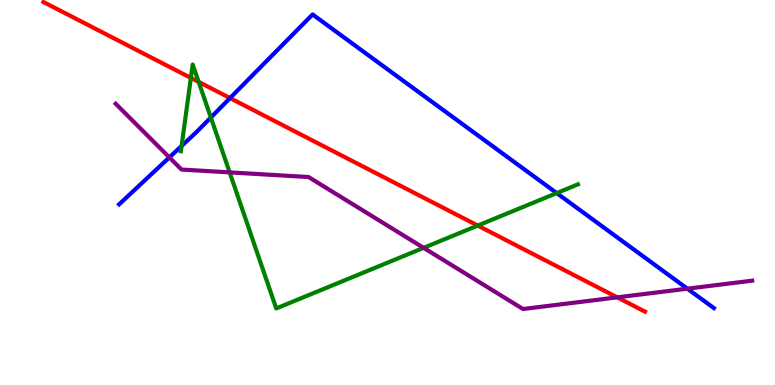[{'lines': ['blue', 'red'], 'intersections': [{'x': 2.97, 'y': 7.45}]}, {'lines': ['green', 'red'], 'intersections': [{'x': 2.46, 'y': 7.98}, {'x': 2.56, 'y': 7.87}, {'x': 6.16, 'y': 4.14}]}, {'lines': ['purple', 'red'], 'intersections': [{'x': 7.96, 'y': 2.28}]}, {'lines': ['blue', 'green'], 'intersections': [{'x': 2.34, 'y': 6.21}, {'x': 2.72, 'y': 6.95}, {'x': 7.18, 'y': 4.98}]}, {'lines': ['blue', 'purple'], 'intersections': [{'x': 2.19, 'y': 5.91}, {'x': 8.87, 'y': 2.5}]}, {'lines': ['green', 'purple'], 'intersections': [{'x': 2.96, 'y': 5.52}, {'x': 5.47, 'y': 3.56}]}]